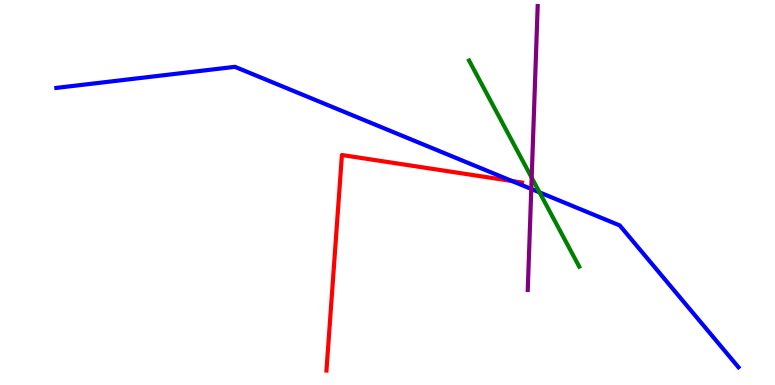[{'lines': ['blue', 'red'], 'intersections': [{'x': 6.61, 'y': 5.3}]}, {'lines': ['green', 'red'], 'intersections': []}, {'lines': ['purple', 'red'], 'intersections': []}, {'lines': ['blue', 'green'], 'intersections': [{'x': 6.96, 'y': 5.0}]}, {'lines': ['blue', 'purple'], 'intersections': [{'x': 6.86, 'y': 5.09}]}, {'lines': ['green', 'purple'], 'intersections': [{'x': 6.86, 'y': 5.39}]}]